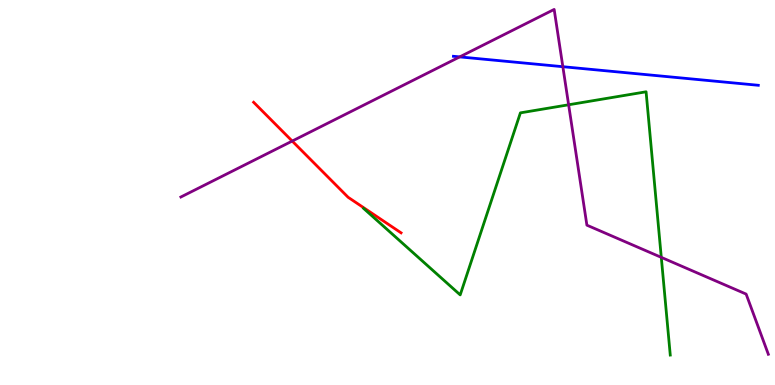[{'lines': ['blue', 'red'], 'intersections': []}, {'lines': ['green', 'red'], 'intersections': []}, {'lines': ['purple', 'red'], 'intersections': [{'x': 3.77, 'y': 6.34}]}, {'lines': ['blue', 'green'], 'intersections': []}, {'lines': ['blue', 'purple'], 'intersections': [{'x': 5.93, 'y': 8.52}, {'x': 7.26, 'y': 8.27}]}, {'lines': ['green', 'purple'], 'intersections': [{'x': 7.34, 'y': 7.28}, {'x': 8.53, 'y': 3.32}]}]